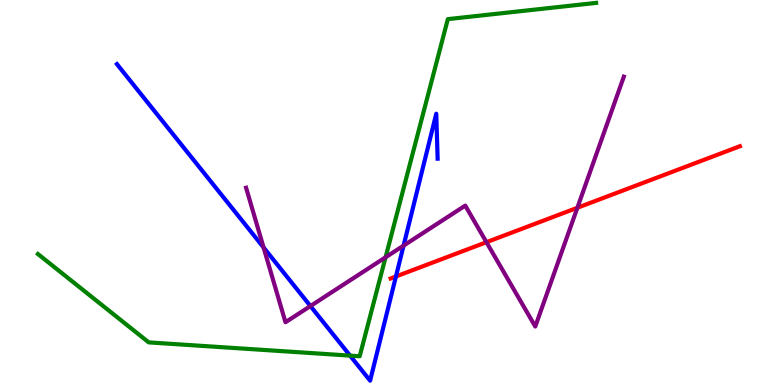[{'lines': ['blue', 'red'], 'intersections': [{'x': 5.11, 'y': 2.82}]}, {'lines': ['green', 'red'], 'intersections': []}, {'lines': ['purple', 'red'], 'intersections': [{'x': 6.28, 'y': 3.71}, {'x': 7.45, 'y': 4.6}]}, {'lines': ['blue', 'green'], 'intersections': [{'x': 4.52, 'y': 0.763}]}, {'lines': ['blue', 'purple'], 'intersections': [{'x': 3.4, 'y': 3.57}, {'x': 4.01, 'y': 2.05}, {'x': 5.21, 'y': 3.62}]}, {'lines': ['green', 'purple'], 'intersections': [{'x': 4.97, 'y': 3.32}]}]